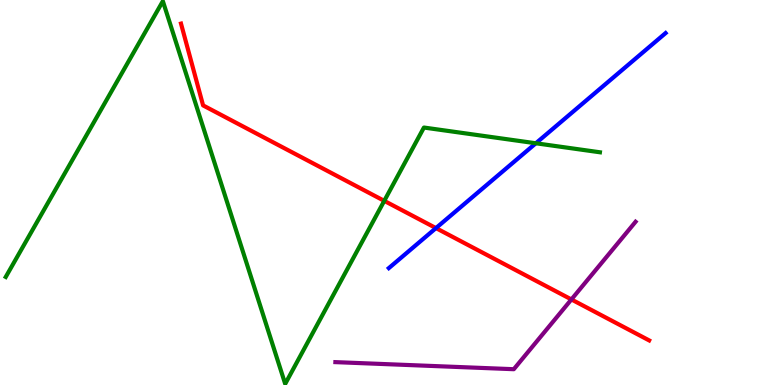[{'lines': ['blue', 'red'], 'intersections': [{'x': 5.63, 'y': 4.08}]}, {'lines': ['green', 'red'], 'intersections': [{'x': 4.96, 'y': 4.78}]}, {'lines': ['purple', 'red'], 'intersections': [{'x': 7.37, 'y': 2.22}]}, {'lines': ['blue', 'green'], 'intersections': [{'x': 6.91, 'y': 6.28}]}, {'lines': ['blue', 'purple'], 'intersections': []}, {'lines': ['green', 'purple'], 'intersections': []}]